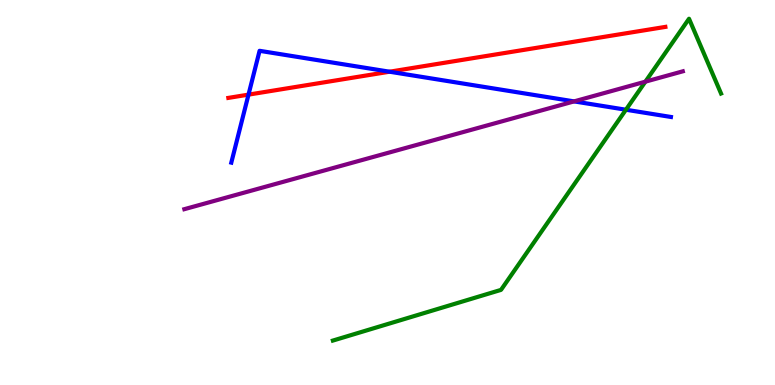[{'lines': ['blue', 'red'], 'intersections': [{'x': 3.21, 'y': 7.54}, {'x': 5.03, 'y': 8.14}]}, {'lines': ['green', 'red'], 'intersections': []}, {'lines': ['purple', 'red'], 'intersections': []}, {'lines': ['blue', 'green'], 'intersections': [{'x': 8.08, 'y': 7.15}]}, {'lines': ['blue', 'purple'], 'intersections': [{'x': 7.41, 'y': 7.37}]}, {'lines': ['green', 'purple'], 'intersections': [{'x': 8.33, 'y': 7.88}]}]